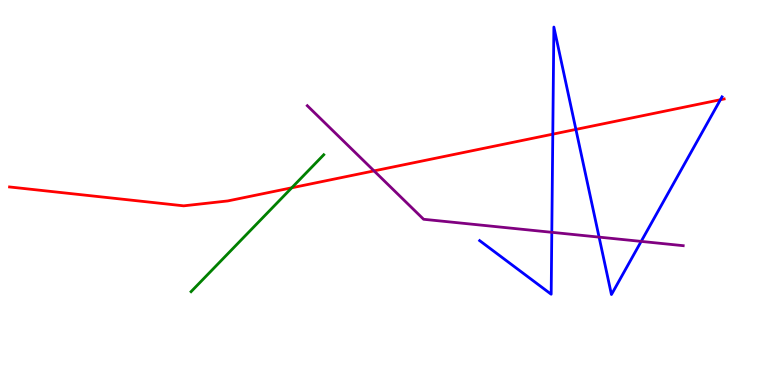[{'lines': ['blue', 'red'], 'intersections': [{'x': 7.13, 'y': 6.52}, {'x': 7.43, 'y': 6.64}, {'x': 9.3, 'y': 7.41}]}, {'lines': ['green', 'red'], 'intersections': [{'x': 3.76, 'y': 5.12}]}, {'lines': ['purple', 'red'], 'intersections': [{'x': 4.83, 'y': 5.56}]}, {'lines': ['blue', 'green'], 'intersections': []}, {'lines': ['blue', 'purple'], 'intersections': [{'x': 7.12, 'y': 3.97}, {'x': 7.73, 'y': 3.84}, {'x': 8.27, 'y': 3.73}]}, {'lines': ['green', 'purple'], 'intersections': []}]